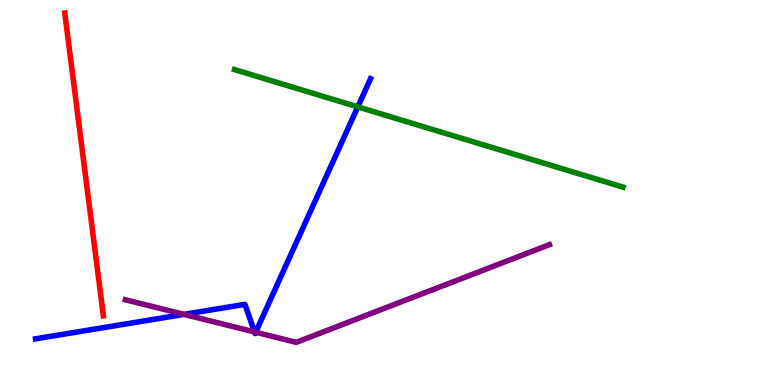[{'lines': ['blue', 'red'], 'intersections': []}, {'lines': ['green', 'red'], 'intersections': []}, {'lines': ['purple', 'red'], 'intersections': []}, {'lines': ['blue', 'green'], 'intersections': [{'x': 4.62, 'y': 7.22}]}, {'lines': ['blue', 'purple'], 'intersections': [{'x': 2.37, 'y': 1.83}, {'x': 3.28, 'y': 1.38}, {'x': 3.3, 'y': 1.37}]}, {'lines': ['green', 'purple'], 'intersections': []}]